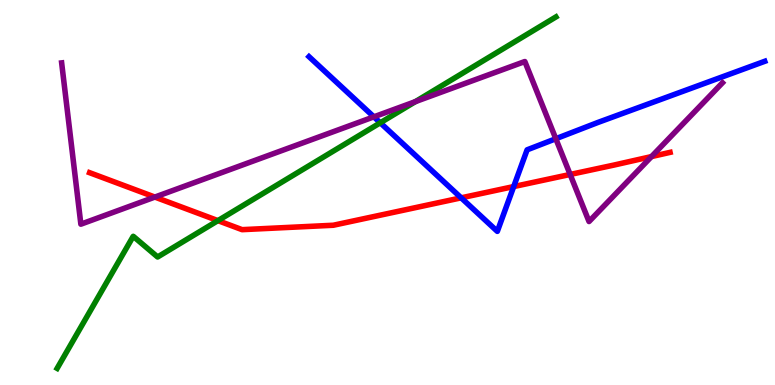[{'lines': ['blue', 'red'], 'intersections': [{'x': 5.95, 'y': 4.86}, {'x': 6.63, 'y': 5.15}]}, {'lines': ['green', 'red'], 'intersections': [{'x': 2.81, 'y': 4.27}]}, {'lines': ['purple', 'red'], 'intersections': [{'x': 2.0, 'y': 4.88}, {'x': 7.36, 'y': 5.47}, {'x': 8.41, 'y': 5.93}]}, {'lines': ['blue', 'green'], 'intersections': [{'x': 4.91, 'y': 6.81}]}, {'lines': ['blue', 'purple'], 'intersections': [{'x': 4.82, 'y': 6.97}, {'x': 7.17, 'y': 6.4}]}, {'lines': ['green', 'purple'], 'intersections': [{'x': 5.36, 'y': 7.36}]}]